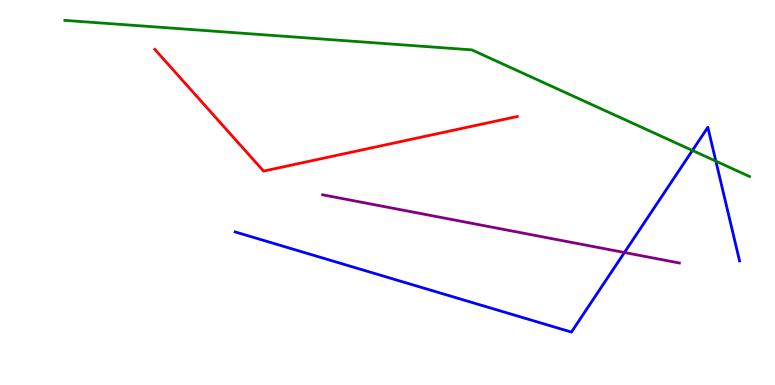[{'lines': ['blue', 'red'], 'intersections': []}, {'lines': ['green', 'red'], 'intersections': []}, {'lines': ['purple', 'red'], 'intersections': []}, {'lines': ['blue', 'green'], 'intersections': [{'x': 8.93, 'y': 6.09}, {'x': 9.24, 'y': 5.81}]}, {'lines': ['blue', 'purple'], 'intersections': [{'x': 8.06, 'y': 3.44}]}, {'lines': ['green', 'purple'], 'intersections': []}]